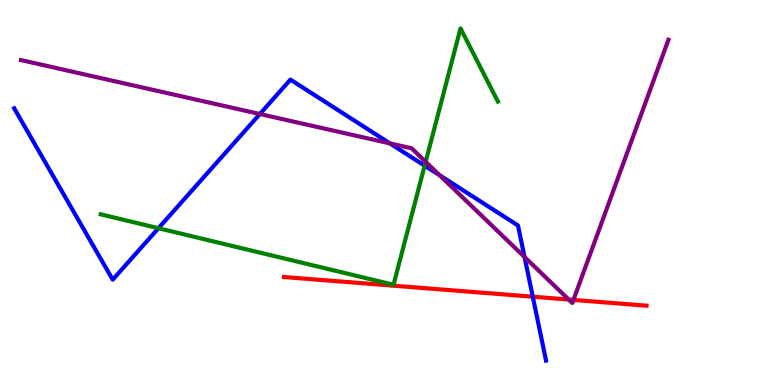[{'lines': ['blue', 'red'], 'intersections': [{'x': 6.87, 'y': 2.29}]}, {'lines': ['green', 'red'], 'intersections': []}, {'lines': ['purple', 'red'], 'intersections': [{'x': 7.34, 'y': 2.22}, {'x': 7.4, 'y': 2.21}]}, {'lines': ['blue', 'green'], 'intersections': [{'x': 2.04, 'y': 4.07}, {'x': 5.48, 'y': 5.7}]}, {'lines': ['blue', 'purple'], 'intersections': [{'x': 3.35, 'y': 7.04}, {'x': 5.03, 'y': 6.28}, {'x': 5.67, 'y': 5.45}, {'x': 6.77, 'y': 3.32}]}, {'lines': ['green', 'purple'], 'intersections': [{'x': 5.49, 'y': 5.8}]}]